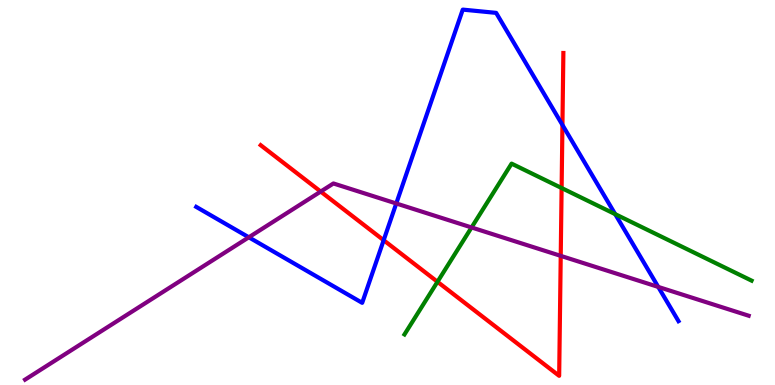[{'lines': ['blue', 'red'], 'intersections': [{'x': 4.95, 'y': 3.76}, {'x': 7.26, 'y': 6.75}]}, {'lines': ['green', 'red'], 'intersections': [{'x': 5.64, 'y': 2.68}, {'x': 7.25, 'y': 5.12}]}, {'lines': ['purple', 'red'], 'intersections': [{'x': 4.14, 'y': 5.02}, {'x': 7.24, 'y': 3.35}]}, {'lines': ['blue', 'green'], 'intersections': [{'x': 7.94, 'y': 4.44}]}, {'lines': ['blue', 'purple'], 'intersections': [{'x': 3.21, 'y': 3.84}, {'x': 5.11, 'y': 4.71}, {'x': 8.49, 'y': 2.55}]}, {'lines': ['green', 'purple'], 'intersections': [{'x': 6.08, 'y': 4.09}]}]